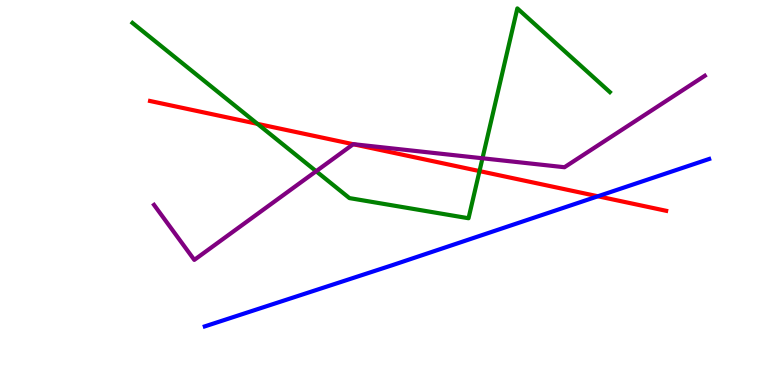[{'lines': ['blue', 'red'], 'intersections': [{'x': 7.71, 'y': 4.9}]}, {'lines': ['green', 'red'], 'intersections': [{'x': 3.32, 'y': 6.78}, {'x': 6.19, 'y': 5.56}]}, {'lines': ['purple', 'red'], 'intersections': [{'x': 4.56, 'y': 6.25}]}, {'lines': ['blue', 'green'], 'intersections': []}, {'lines': ['blue', 'purple'], 'intersections': []}, {'lines': ['green', 'purple'], 'intersections': [{'x': 4.08, 'y': 5.55}, {'x': 6.23, 'y': 5.89}]}]